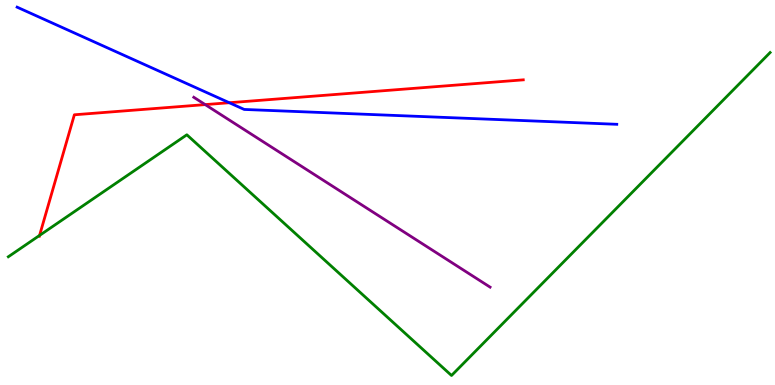[{'lines': ['blue', 'red'], 'intersections': [{'x': 2.96, 'y': 7.33}]}, {'lines': ['green', 'red'], 'intersections': [{'x': 0.51, 'y': 3.88}]}, {'lines': ['purple', 'red'], 'intersections': [{'x': 2.65, 'y': 7.28}]}, {'lines': ['blue', 'green'], 'intersections': []}, {'lines': ['blue', 'purple'], 'intersections': []}, {'lines': ['green', 'purple'], 'intersections': []}]